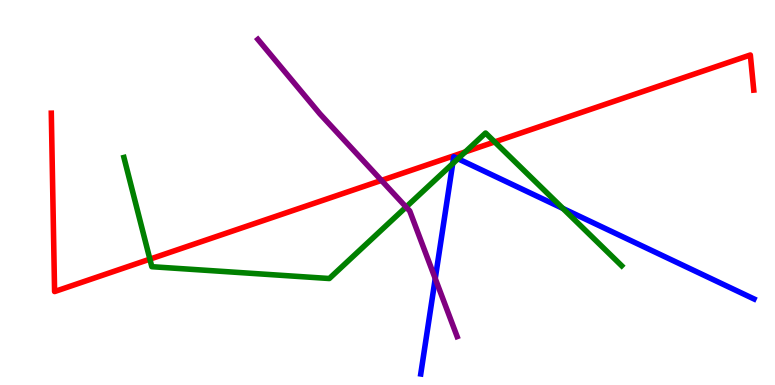[{'lines': ['blue', 'red'], 'intersections': []}, {'lines': ['green', 'red'], 'intersections': [{'x': 1.93, 'y': 3.27}, {'x': 6.0, 'y': 6.05}, {'x': 6.38, 'y': 6.31}]}, {'lines': ['purple', 'red'], 'intersections': [{'x': 4.92, 'y': 5.31}]}, {'lines': ['blue', 'green'], 'intersections': [{'x': 5.84, 'y': 5.75}, {'x': 5.91, 'y': 5.88}, {'x': 7.26, 'y': 4.59}]}, {'lines': ['blue', 'purple'], 'intersections': [{'x': 5.62, 'y': 2.76}]}, {'lines': ['green', 'purple'], 'intersections': [{'x': 5.24, 'y': 4.62}]}]